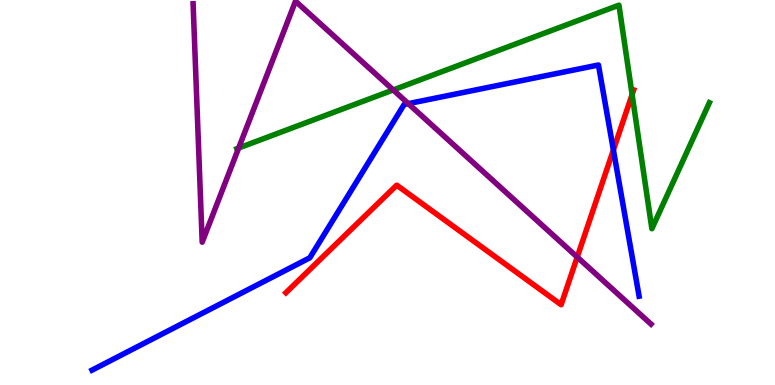[{'lines': ['blue', 'red'], 'intersections': [{'x': 7.91, 'y': 6.1}]}, {'lines': ['green', 'red'], 'intersections': [{'x': 8.16, 'y': 7.54}]}, {'lines': ['purple', 'red'], 'intersections': [{'x': 7.45, 'y': 3.32}]}, {'lines': ['blue', 'green'], 'intersections': []}, {'lines': ['blue', 'purple'], 'intersections': [{'x': 5.27, 'y': 7.31}]}, {'lines': ['green', 'purple'], 'intersections': [{'x': 3.08, 'y': 6.16}, {'x': 5.07, 'y': 7.66}]}]